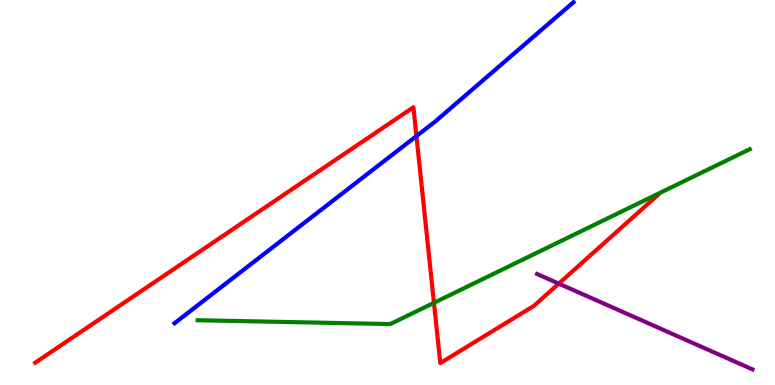[{'lines': ['blue', 'red'], 'intersections': [{'x': 5.37, 'y': 6.47}]}, {'lines': ['green', 'red'], 'intersections': [{'x': 5.6, 'y': 2.13}]}, {'lines': ['purple', 'red'], 'intersections': [{'x': 7.21, 'y': 2.63}]}, {'lines': ['blue', 'green'], 'intersections': []}, {'lines': ['blue', 'purple'], 'intersections': []}, {'lines': ['green', 'purple'], 'intersections': []}]